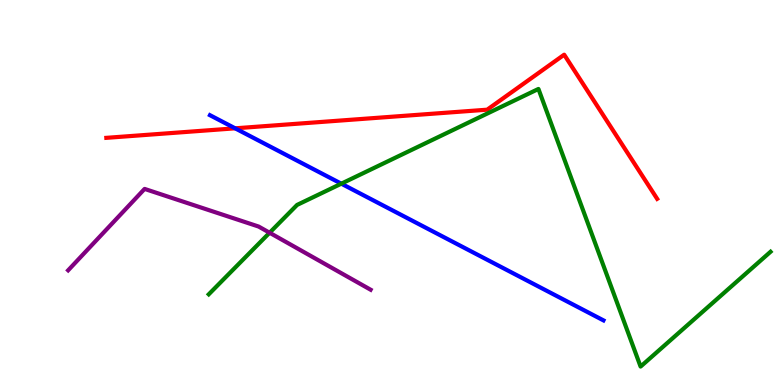[{'lines': ['blue', 'red'], 'intersections': [{'x': 3.03, 'y': 6.67}]}, {'lines': ['green', 'red'], 'intersections': []}, {'lines': ['purple', 'red'], 'intersections': []}, {'lines': ['blue', 'green'], 'intersections': [{'x': 4.4, 'y': 5.23}]}, {'lines': ['blue', 'purple'], 'intersections': []}, {'lines': ['green', 'purple'], 'intersections': [{'x': 3.48, 'y': 3.95}]}]